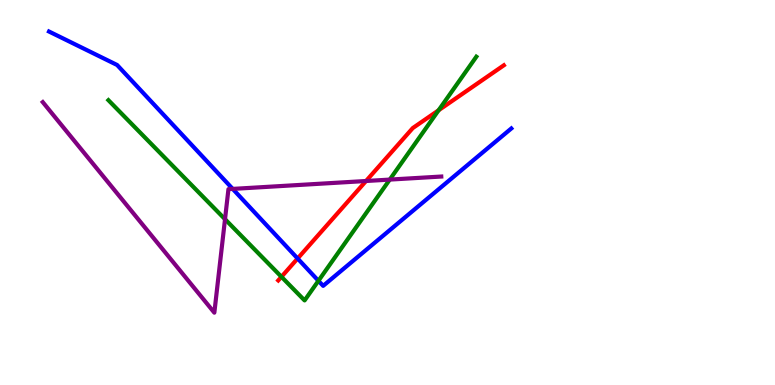[{'lines': ['blue', 'red'], 'intersections': [{'x': 3.84, 'y': 3.29}]}, {'lines': ['green', 'red'], 'intersections': [{'x': 3.63, 'y': 2.81}, {'x': 5.66, 'y': 7.14}]}, {'lines': ['purple', 'red'], 'intersections': [{'x': 4.72, 'y': 5.3}]}, {'lines': ['blue', 'green'], 'intersections': [{'x': 4.11, 'y': 2.71}]}, {'lines': ['blue', 'purple'], 'intersections': [{'x': 3.0, 'y': 5.09}]}, {'lines': ['green', 'purple'], 'intersections': [{'x': 2.9, 'y': 4.31}, {'x': 5.03, 'y': 5.34}]}]